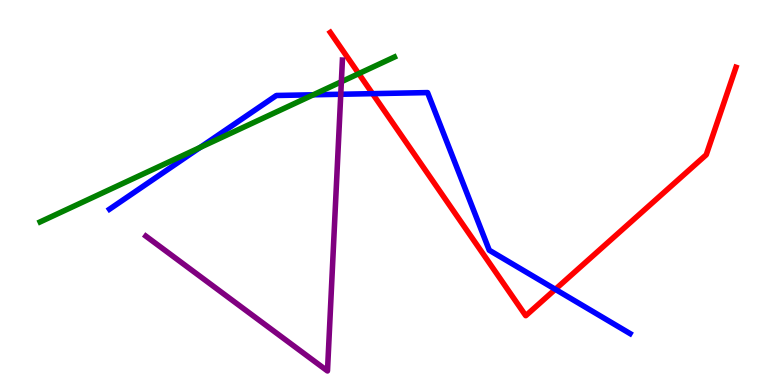[{'lines': ['blue', 'red'], 'intersections': [{'x': 4.81, 'y': 7.57}, {'x': 7.17, 'y': 2.49}]}, {'lines': ['green', 'red'], 'intersections': [{'x': 4.63, 'y': 8.09}]}, {'lines': ['purple', 'red'], 'intersections': []}, {'lines': ['blue', 'green'], 'intersections': [{'x': 2.58, 'y': 6.17}, {'x': 4.04, 'y': 7.54}]}, {'lines': ['blue', 'purple'], 'intersections': [{'x': 4.4, 'y': 7.55}]}, {'lines': ['green', 'purple'], 'intersections': [{'x': 4.4, 'y': 7.88}]}]